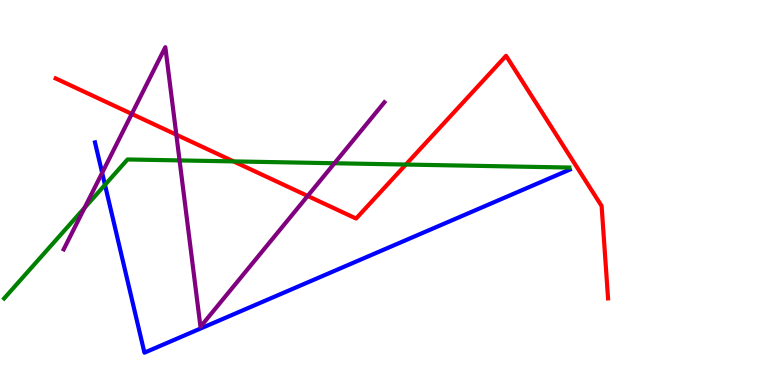[{'lines': ['blue', 'red'], 'intersections': []}, {'lines': ['green', 'red'], 'intersections': [{'x': 3.01, 'y': 5.81}, {'x': 5.24, 'y': 5.73}]}, {'lines': ['purple', 'red'], 'intersections': [{'x': 1.7, 'y': 7.04}, {'x': 2.28, 'y': 6.5}, {'x': 3.97, 'y': 4.91}]}, {'lines': ['blue', 'green'], 'intersections': [{'x': 1.35, 'y': 5.2}]}, {'lines': ['blue', 'purple'], 'intersections': [{'x': 1.32, 'y': 5.51}]}, {'lines': ['green', 'purple'], 'intersections': [{'x': 1.09, 'y': 4.6}, {'x': 2.32, 'y': 5.83}, {'x': 4.32, 'y': 5.76}]}]